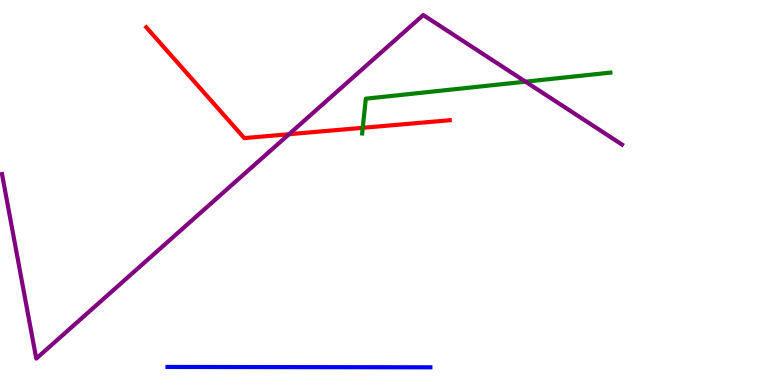[{'lines': ['blue', 'red'], 'intersections': []}, {'lines': ['green', 'red'], 'intersections': [{'x': 4.68, 'y': 6.68}]}, {'lines': ['purple', 'red'], 'intersections': [{'x': 3.73, 'y': 6.51}]}, {'lines': ['blue', 'green'], 'intersections': []}, {'lines': ['blue', 'purple'], 'intersections': []}, {'lines': ['green', 'purple'], 'intersections': [{'x': 6.78, 'y': 7.88}]}]